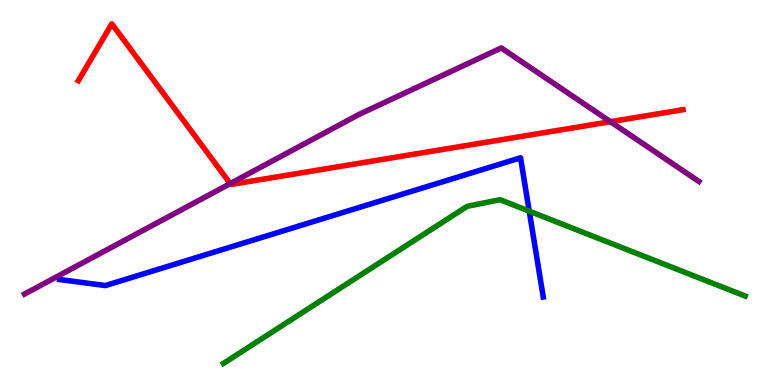[{'lines': ['blue', 'red'], 'intersections': []}, {'lines': ['green', 'red'], 'intersections': []}, {'lines': ['purple', 'red'], 'intersections': [{'x': 2.97, 'y': 5.23}, {'x': 7.88, 'y': 6.84}]}, {'lines': ['blue', 'green'], 'intersections': [{'x': 6.83, 'y': 4.52}]}, {'lines': ['blue', 'purple'], 'intersections': []}, {'lines': ['green', 'purple'], 'intersections': []}]